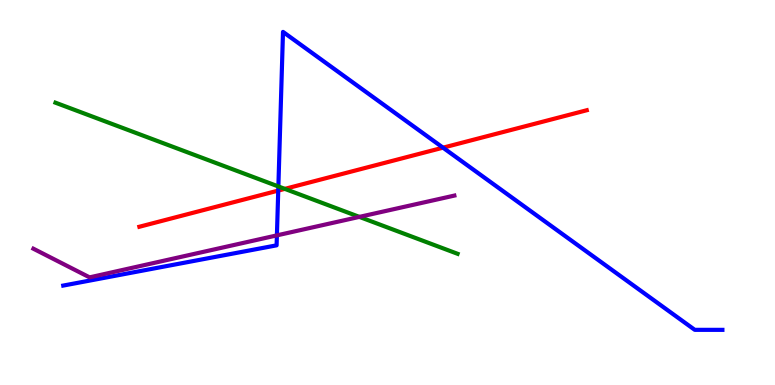[{'lines': ['blue', 'red'], 'intersections': [{'x': 3.59, 'y': 5.05}, {'x': 5.72, 'y': 6.16}]}, {'lines': ['green', 'red'], 'intersections': [{'x': 3.68, 'y': 5.09}]}, {'lines': ['purple', 'red'], 'intersections': []}, {'lines': ['blue', 'green'], 'intersections': [{'x': 3.59, 'y': 5.16}]}, {'lines': ['blue', 'purple'], 'intersections': [{'x': 3.57, 'y': 3.89}]}, {'lines': ['green', 'purple'], 'intersections': [{'x': 4.64, 'y': 4.37}]}]